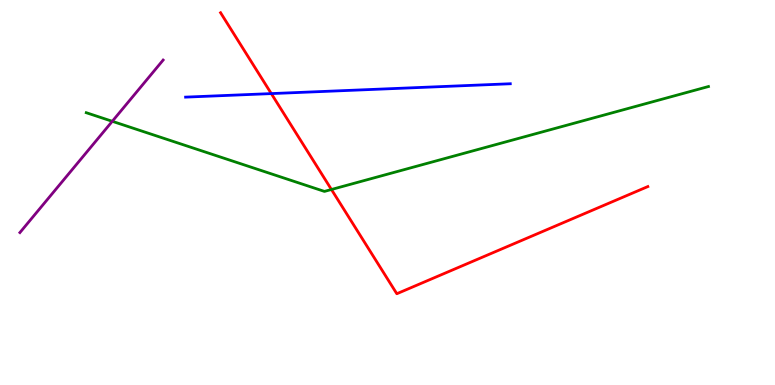[{'lines': ['blue', 'red'], 'intersections': [{'x': 3.5, 'y': 7.57}]}, {'lines': ['green', 'red'], 'intersections': [{'x': 4.28, 'y': 5.08}]}, {'lines': ['purple', 'red'], 'intersections': []}, {'lines': ['blue', 'green'], 'intersections': []}, {'lines': ['blue', 'purple'], 'intersections': []}, {'lines': ['green', 'purple'], 'intersections': [{'x': 1.45, 'y': 6.85}]}]